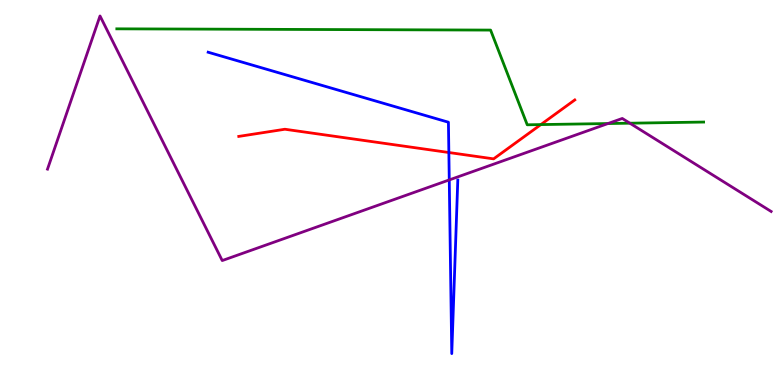[{'lines': ['blue', 'red'], 'intersections': [{'x': 5.79, 'y': 6.04}]}, {'lines': ['green', 'red'], 'intersections': [{'x': 6.98, 'y': 6.76}]}, {'lines': ['purple', 'red'], 'intersections': []}, {'lines': ['blue', 'green'], 'intersections': []}, {'lines': ['blue', 'purple'], 'intersections': [{'x': 5.8, 'y': 5.33}]}, {'lines': ['green', 'purple'], 'intersections': [{'x': 7.84, 'y': 6.79}, {'x': 8.13, 'y': 6.8}]}]